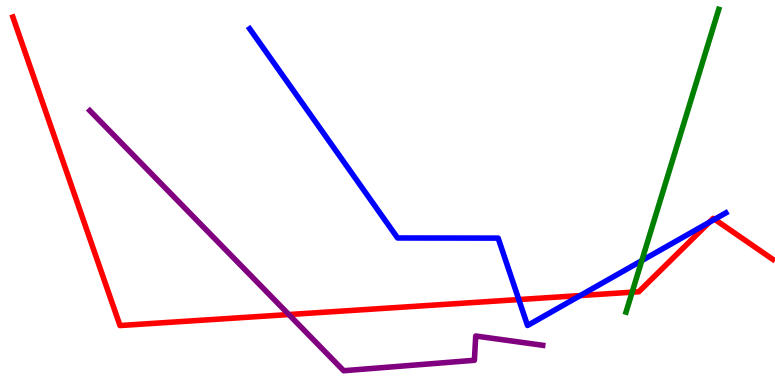[{'lines': ['blue', 'red'], 'intersections': [{'x': 6.69, 'y': 2.22}, {'x': 7.49, 'y': 2.32}, {'x': 9.15, 'y': 4.23}, {'x': 9.22, 'y': 4.3}]}, {'lines': ['green', 'red'], 'intersections': [{'x': 8.16, 'y': 2.41}]}, {'lines': ['purple', 'red'], 'intersections': [{'x': 3.73, 'y': 1.83}]}, {'lines': ['blue', 'green'], 'intersections': [{'x': 8.28, 'y': 3.23}]}, {'lines': ['blue', 'purple'], 'intersections': []}, {'lines': ['green', 'purple'], 'intersections': []}]